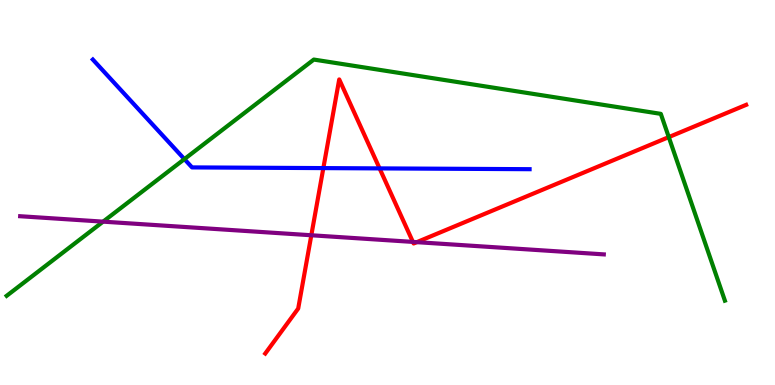[{'lines': ['blue', 'red'], 'intersections': [{'x': 4.17, 'y': 5.63}, {'x': 4.9, 'y': 5.63}]}, {'lines': ['green', 'red'], 'intersections': [{'x': 8.63, 'y': 6.44}]}, {'lines': ['purple', 'red'], 'intersections': [{'x': 4.02, 'y': 3.89}, {'x': 5.33, 'y': 3.72}, {'x': 5.38, 'y': 3.71}]}, {'lines': ['blue', 'green'], 'intersections': [{'x': 2.38, 'y': 5.87}]}, {'lines': ['blue', 'purple'], 'intersections': []}, {'lines': ['green', 'purple'], 'intersections': [{'x': 1.33, 'y': 4.24}]}]